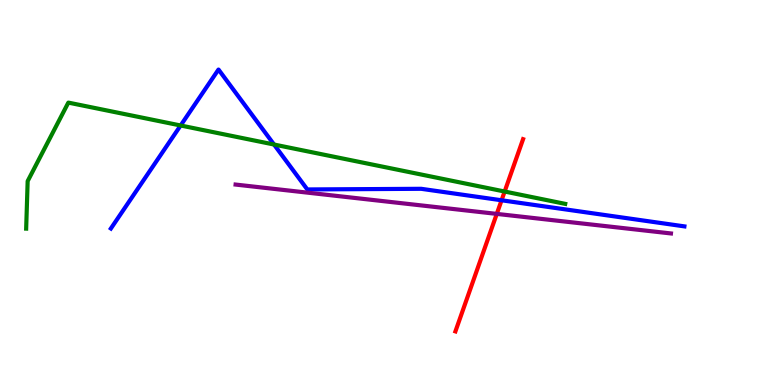[{'lines': ['blue', 'red'], 'intersections': [{'x': 6.47, 'y': 4.8}]}, {'lines': ['green', 'red'], 'intersections': [{'x': 6.51, 'y': 5.03}]}, {'lines': ['purple', 'red'], 'intersections': [{'x': 6.41, 'y': 4.44}]}, {'lines': ['blue', 'green'], 'intersections': [{'x': 2.33, 'y': 6.74}, {'x': 3.54, 'y': 6.25}]}, {'lines': ['blue', 'purple'], 'intersections': []}, {'lines': ['green', 'purple'], 'intersections': []}]